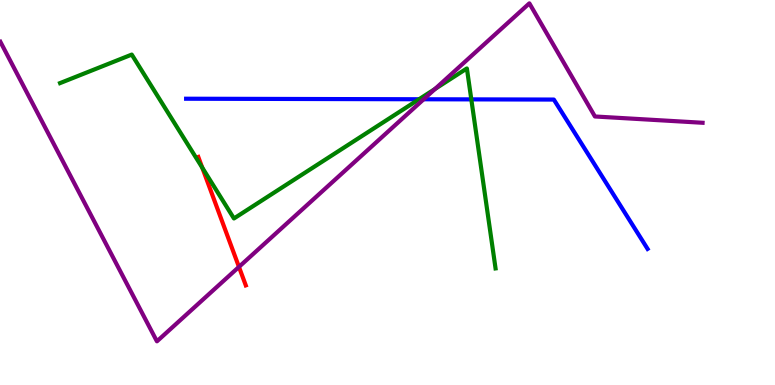[{'lines': ['blue', 'red'], 'intersections': []}, {'lines': ['green', 'red'], 'intersections': [{'x': 2.61, 'y': 5.65}]}, {'lines': ['purple', 'red'], 'intersections': [{'x': 3.08, 'y': 3.07}]}, {'lines': ['blue', 'green'], 'intersections': [{'x': 5.41, 'y': 7.42}, {'x': 6.08, 'y': 7.42}]}, {'lines': ['blue', 'purple'], 'intersections': [{'x': 5.47, 'y': 7.42}]}, {'lines': ['green', 'purple'], 'intersections': [{'x': 5.61, 'y': 7.69}]}]